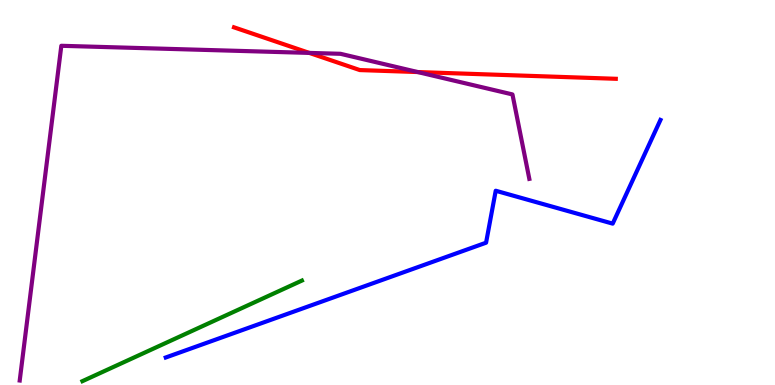[{'lines': ['blue', 'red'], 'intersections': []}, {'lines': ['green', 'red'], 'intersections': []}, {'lines': ['purple', 'red'], 'intersections': [{'x': 3.99, 'y': 8.63}, {'x': 5.39, 'y': 8.13}]}, {'lines': ['blue', 'green'], 'intersections': []}, {'lines': ['blue', 'purple'], 'intersections': []}, {'lines': ['green', 'purple'], 'intersections': []}]